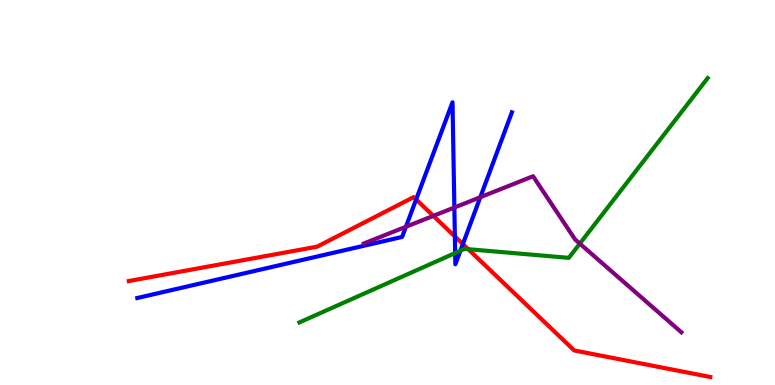[{'lines': ['blue', 'red'], 'intersections': [{'x': 5.37, 'y': 4.82}, {'x': 5.87, 'y': 3.86}, {'x': 5.97, 'y': 3.66}]}, {'lines': ['green', 'red'], 'intersections': [{'x': 6.04, 'y': 3.53}]}, {'lines': ['purple', 'red'], 'intersections': [{'x': 5.59, 'y': 4.39}]}, {'lines': ['blue', 'green'], 'intersections': [{'x': 5.87, 'y': 3.43}, {'x': 5.94, 'y': 3.49}]}, {'lines': ['blue', 'purple'], 'intersections': [{'x': 5.24, 'y': 4.11}, {'x': 5.86, 'y': 4.61}, {'x': 6.2, 'y': 4.88}]}, {'lines': ['green', 'purple'], 'intersections': [{'x': 7.48, 'y': 3.67}]}]